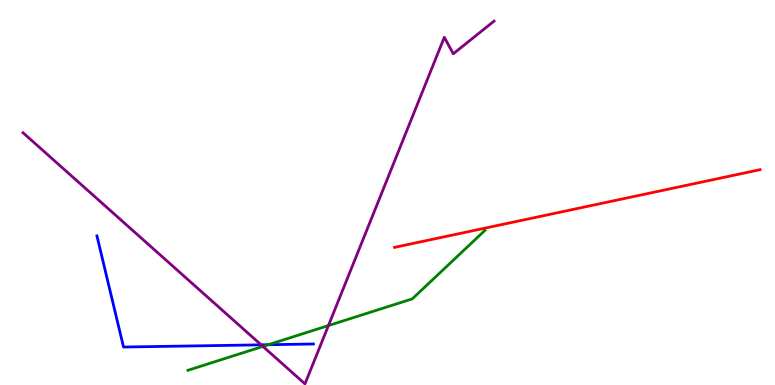[{'lines': ['blue', 'red'], 'intersections': []}, {'lines': ['green', 'red'], 'intersections': []}, {'lines': ['purple', 'red'], 'intersections': []}, {'lines': ['blue', 'green'], 'intersections': [{'x': 3.46, 'y': 1.05}]}, {'lines': ['blue', 'purple'], 'intersections': [{'x': 3.37, 'y': 1.04}]}, {'lines': ['green', 'purple'], 'intersections': [{'x': 3.39, 'y': 1.0}, {'x': 4.24, 'y': 1.54}]}]